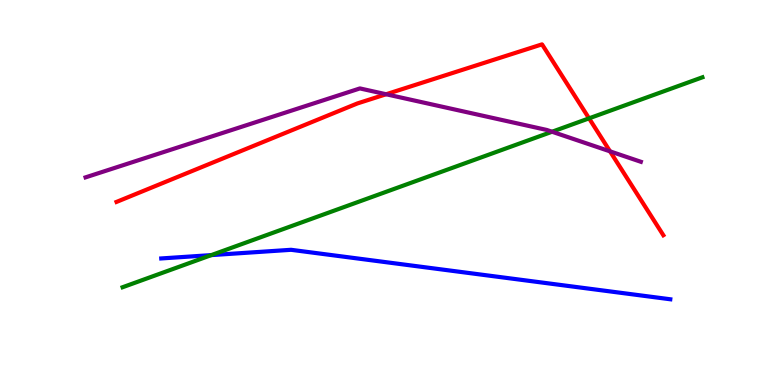[{'lines': ['blue', 'red'], 'intersections': []}, {'lines': ['green', 'red'], 'intersections': [{'x': 7.6, 'y': 6.93}]}, {'lines': ['purple', 'red'], 'intersections': [{'x': 4.98, 'y': 7.55}, {'x': 7.87, 'y': 6.07}]}, {'lines': ['blue', 'green'], 'intersections': [{'x': 2.73, 'y': 3.37}]}, {'lines': ['blue', 'purple'], 'intersections': []}, {'lines': ['green', 'purple'], 'intersections': [{'x': 7.12, 'y': 6.58}]}]